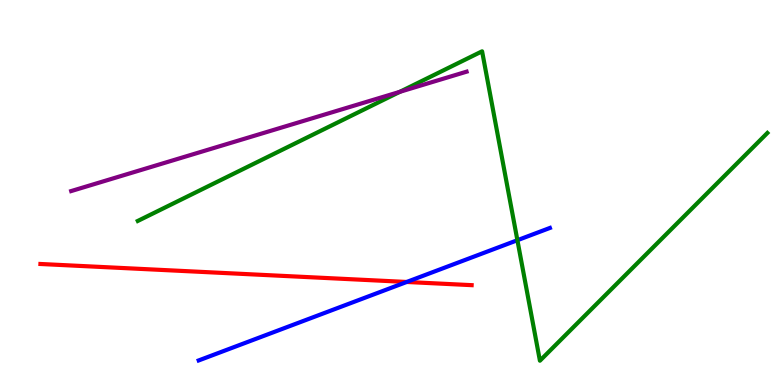[{'lines': ['blue', 'red'], 'intersections': [{'x': 5.25, 'y': 2.68}]}, {'lines': ['green', 'red'], 'intersections': []}, {'lines': ['purple', 'red'], 'intersections': []}, {'lines': ['blue', 'green'], 'intersections': [{'x': 6.68, 'y': 3.76}]}, {'lines': ['blue', 'purple'], 'intersections': []}, {'lines': ['green', 'purple'], 'intersections': [{'x': 5.16, 'y': 7.61}]}]